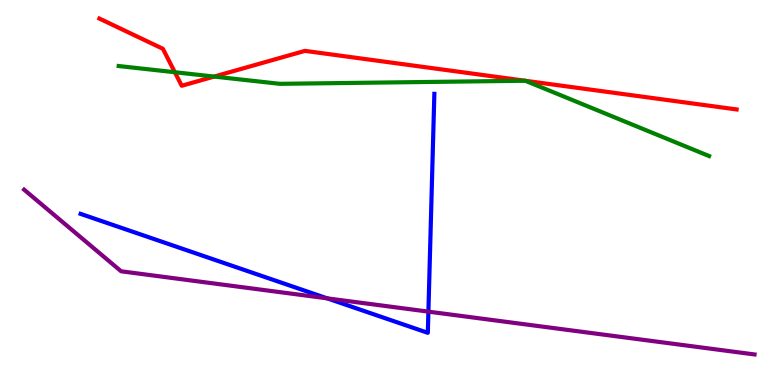[{'lines': ['blue', 'red'], 'intersections': []}, {'lines': ['green', 'red'], 'intersections': [{'x': 2.26, 'y': 8.12}, {'x': 2.76, 'y': 8.01}, {'x': 6.78, 'y': 7.9}, {'x': 6.78, 'y': 7.9}]}, {'lines': ['purple', 'red'], 'intersections': []}, {'lines': ['blue', 'green'], 'intersections': []}, {'lines': ['blue', 'purple'], 'intersections': [{'x': 4.22, 'y': 2.25}, {'x': 5.53, 'y': 1.91}]}, {'lines': ['green', 'purple'], 'intersections': []}]